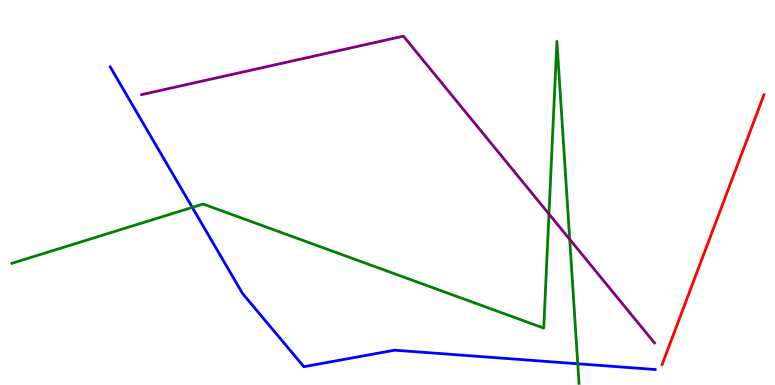[{'lines': ['blue', 'red'], 'intersections': []}, {'lines': ['green', 'red'], 'intersections': []}, {'lines': ['purple', 'red'], 'intersections': []}, {'lines': ['blue', 'green'], 'intersections': [{'x': 2.48, 'y': 4.61}, {'x': 7.45, 'y': 0.551}]}, {'lines': ['blue', 'purple'], 'intersections': []}, {'lines': ['green', 'purple'], 'intersections': [{'x': 7.08, 'y': 4.44}, {'x': 7.35, 'y': 3.78}]}]